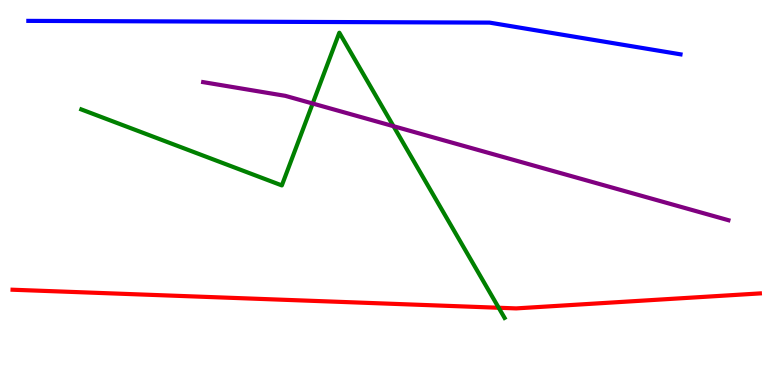[{'lines': ['blue', 'red'], 'intersections': []}, {'lines': ['green', 'red'], 'intersections': [{'x': 6.43, 'y': 2.01}]}, {'lines': ['purple', 'red'], 'intersections': []}, {'lines': ['blue', 'green'], 'intersections': []}, {'lines': ['blue', 'purple'], 'intersections': []}, {'lines': ['green', 'purple'], 'intersections': [{'x': 4.03, 'y': 7.31}, {'x': 5.08, 'y': 6.72}]}]